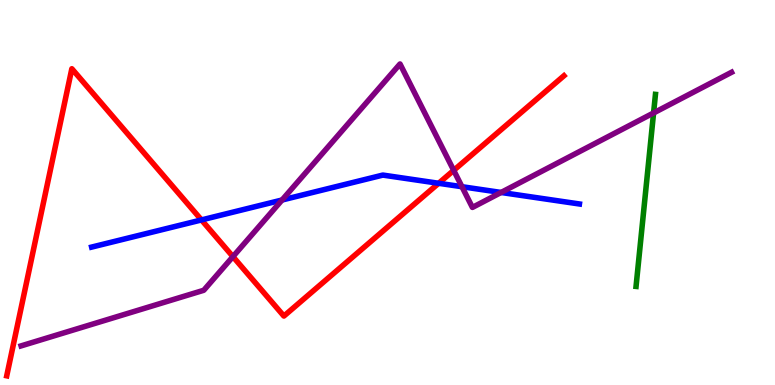[{'lines': ['blue', 'red'], 'intersections': [{'x': 2.6, 'y': 4.29}, {'x': 5.66, 'y': 5.24}]}, {'lines': ['green', 'red'], 'intersections': []}, {'lines': ['purple', 'red'], 'intersections': [{'x': 3.01, 'y': 3.33}, {'x': 5.85, 'y': 5.58}]}, {'lines': ['blue', 'green'], 'intersections': []}, {'lines': ['blue', 'purple'], 'intersections': [{'x': 3.64, 'y': 4.8}, {'x': 5.96, 'y': 5.15}, {'x': 6.47, 'y': 5.0}]}, {'lines': ['green', 'purple'], 'intersections': [{'x': 8.43, 'y': 7.07}]}]